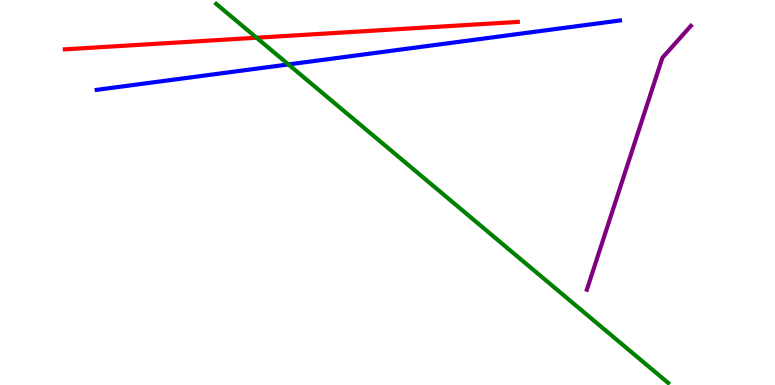[{'lines': ['blue', 'red'], 'intersections': []}, {'lines': ['green', 'red'], 'intersections': [{'x': 3.31, 'y': 9.02}]}, {'lines': ['purple', 'red'], 'intersections': []}, {'lines': ['blue', 'green'], 'intersections': [{'x': 3.72, 'y': 8.33}]}, {'lines': ['blue', 'purple'], 'intersections': []}, {'lines': ['green', 'purple'], 'intersections': []}]